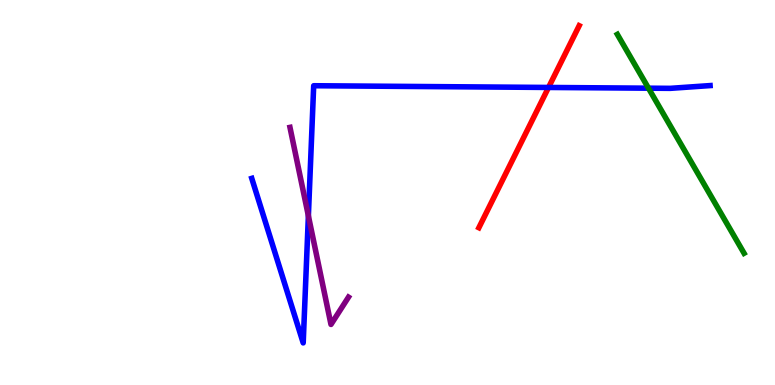[{'lines': ['blue', 'red'], 'intersections': [{'x': 7.08, 'y': 7.73}]}, {'lines': ['green', 'red'], 'intersections': []}, {'lines': ['purple', 'red'], 'intersections': []}, {'lines': ['blue', 'green'], 'intersections': [{'x': 8.37, 'y': 7.71}]}, {'lines': ['blue', 'purple'], 'intersections': [{'x': 3.98, 'y': 4.39}]}, {'lines': ['green', 'purple'], 'intersections': []}]